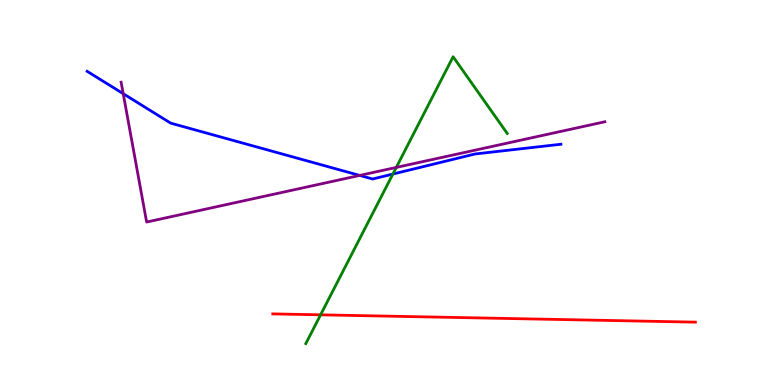[{'lines': ['blue', 'red'], 'intersections': []}, {'lines': ['green', 'red'], 'intersections': [{'x': 4.14, 'y': 1.82}]}, {'lines': ['purple', 'red'], 'intersections': []}, {'lines': ['blue', 'green'], 'intersections': [{'x': 5.07, 'y': 5.48}]}, {'lines': ['blue', 'purple'], 'intersections': [{'x': 1.59, 'y': 7.57}, {'x': 4.64, 'y': 5.44}]}, {'lines': ['green', 'purple'], 'intersections': [{'x': 5.11, 'y': 5.65}]}]